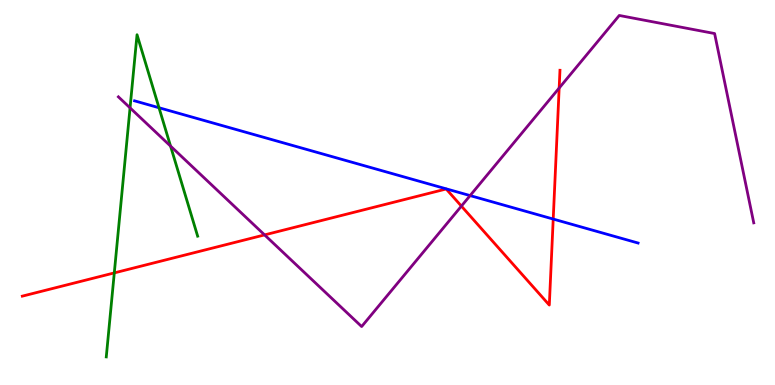[{'lines': ['blue', 'red'], 'intersections': [{'x': 7.14, 'y': 4.31}]}, {'lines': ['green', 'red'], 'intersections': [{'x': 1.47, 'y': 2.91}]}, {'lines': ['purple', 'red'], 'intersections': [{'x': 3.41, 'y': 3.9}, {'x': 5.95, 'y': 4.65}, {'x': 7.21, 'y': 7.71}]}, {'lines': ['blue', 'green'], 'intersections': [{'x': 2.05, 'y': 7.2}]}, {'lines': ['blue', 'purple'], 'intersections': [{'x': 6.07, 'y': 4.92}]}, {'lines': ['green', 'purple'], 'intersections': [{'x': 1.68, 'y': 7.2}, {'x': 2.2, 'y': 6.21}]}]